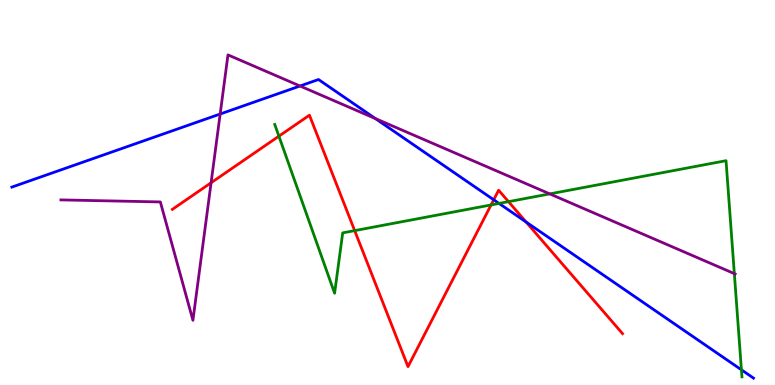[{'lines': ['blue', 'red'], 'intersections': [{'x': 6.37, 'y': 4.81}, {'x': 6.79, 'y': 4.23}]}, {'lines': ['green', 'red'], 'intersections': [{'x': 3.6, 'y': 6.46}, {'x': 4.58, 'y': 4.01}, {'x': 6.34, 'y': 4.68}, {'x': 6.56, 'y': 4.76}]}, {'lines': ['purple', 'red'], 'intersections': [{'x': 2.72, 'y': 5.25}]}, {'lines': ['blue', 'green'], 'intersections': [{'x': 6.44, 'y': 4.72}, {'x': 9.57, 'y': 0.394}]}, {'lines': ['blue', 'purple'], 'intersections': [{'x': 2.84, 'y': 7.04}, {'x': 3.87, 'y': 7.77}, {'x': 4.84, 'y': 6.92}]}, {'lines': ['green', 'purple'], 'intersections': [{'x': 7.09, 'y': 4.96}, {'x': 9.48, 'y': 2.89}]}]